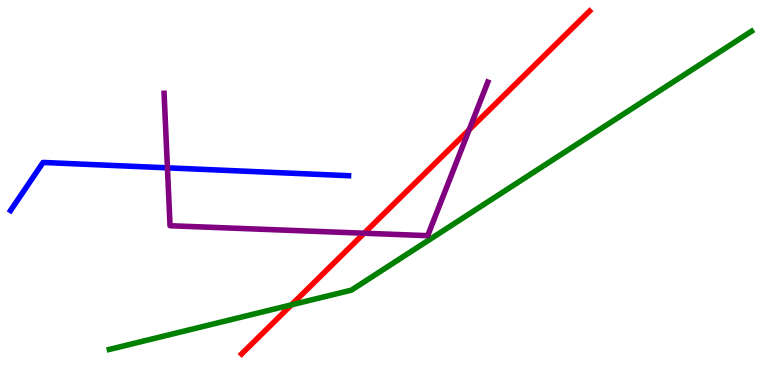[{'lines': ['blue', 'red'], 'intersections': []}, {'lines': ['green', 'red'], 'intersections': [{'x': 3.76, 'y': 2.08}]}, {'lines': ['purple', 'red'], 'intersections': [{'x': 4.7, 'y': 3.94}, {'x': 6.05, 'y': 6.63}]}, {'lines': ['blue', 'green'], 'intersections': []}, {'lines': ['blue', 'purple'], 'intersections': [{'x': 2.16, 'y': 5.64}]}, {'lines': ['green', 'purple'], 'intersections': []}]